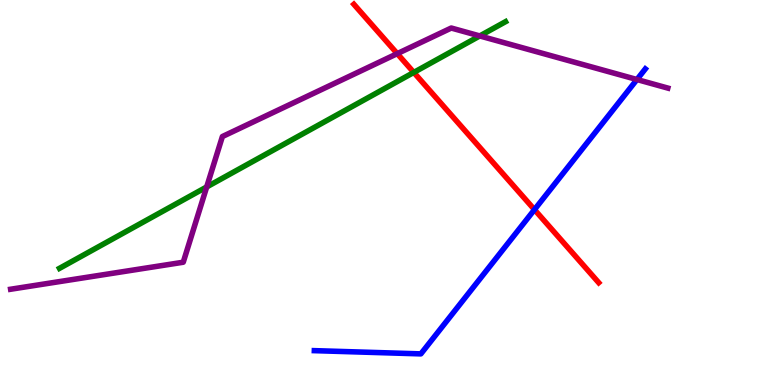[{'lines': ['blue', 'red'], 'intersections': [{'x': 6.9, 'y': 4.56}]}, {'lines': ['green', 'red'], 'intersections': [{'x': 5.34, 'y': 8.12}]}, {'lines': ['purple', 'red'], 'intersections': [{'x': 5.13, 'y': 8.61}]}, {'lines': ['blue', 'green'], 'intersections': []}, {'lines': ['blue', 'purple'], 'intersections': [{'x': 8.22, 'y': 7.93}]}, {'lines': ['green', 'purple'], 'intersections': [{'x': 2.67, 'y': 5.14}, {'x': 6.19, 'y': 9.07}]}]